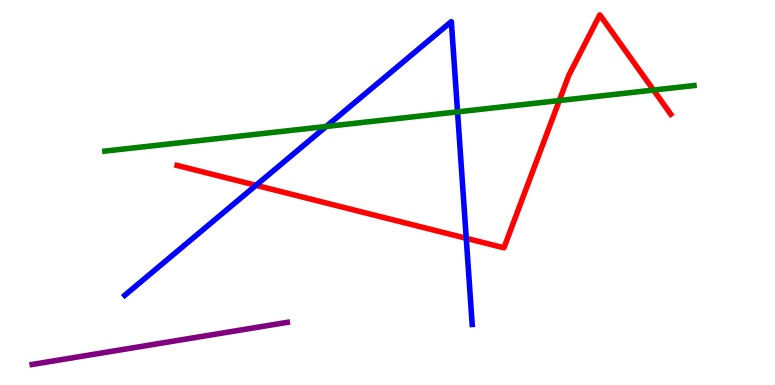[{'lines': ['blue', 'red'], 'intersections': [{'x': 3.3, 'y': 5.19}, {'x': 6.02, 'y': 3.81}]}, {'lines': ['green', 'red'], 'intersections': [{'x': 7.22, 'y': 7.39}, {'x': 8.43, 'y': 7.66}]}, {'lines': ['purple', 'red'], 'intersections': []}, {'lines': ['blue', 'green'], 'intersections': [{'x': 4.21, 'y': 6.71}, {'x': 5.9, 'y': 7.09}]}, {'lines': ['blue', 'purple'], 'intersections': []}, {'lines': ['green', 'purple'], 'intersections': []}]